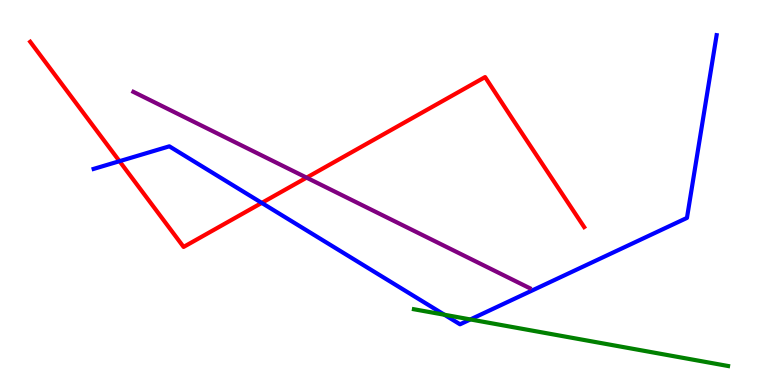[{'lines': ['blue', 'red'], 'intersections': [{'x': 1.54, 'y': 5.81}, {'x': 3.38, 'y': 4.73}]}, {'lines': ['green', 'red'], 'intersections': []}, {'lines': ['purple', 'red'], 'intersections': [{'x': 3.96, 'y': 5.39}]}, {'lines': ['blue', 'green'], 'intersections': [{'x': 5.73, 'y': 1.82}, {'x': 6.07, 'y': 1.7}]}, {'lines': ['blue', 'purple'], 'intersections': []}, {'lines': ['green', 'purple'], 'intersections': []}]